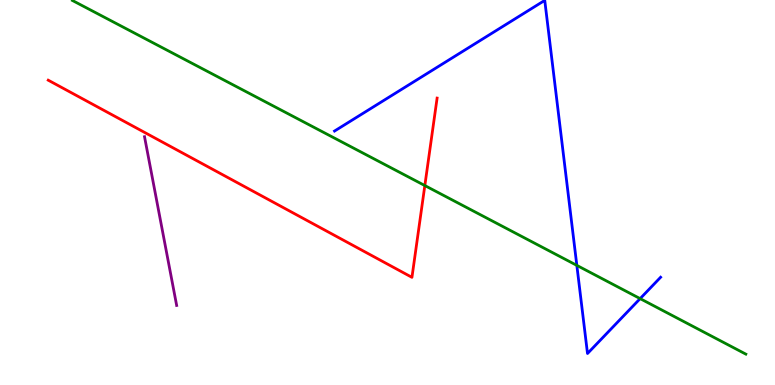[{'lines': ['blue', 'red'], 'intersections': []}, {'lines': ['green', 'red'], 'intersections': [{'x': 5.48, 'y': 5.18}]}, {'lines': ['purple', 'red'], 'intersections': []}, {'lines': ['blue', 'green'], 'intersections': [{'x': 7.44, 'y': 3.11}, {'x': 8.26, 'y': 2.24}]}, {'lines': ['blue', 'purple'], 'intersections': []}, {'lines': ['green', 'purple'], 'intersections': []}]